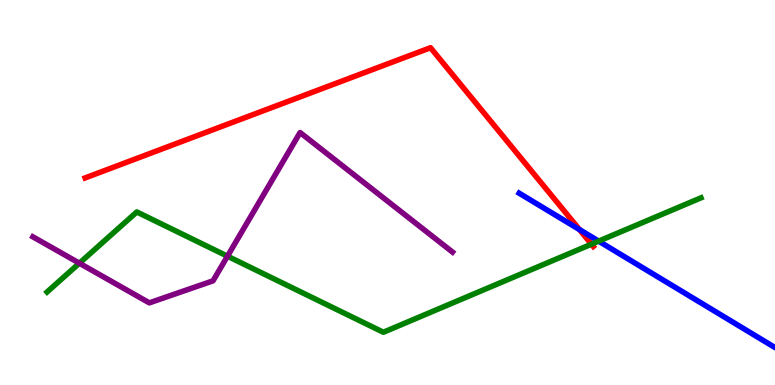[{'lines': ['blue', 'red'], 'intersections': [{'x': 7.48, 'y': 4.04}]}, {'lines': ['green', 'red'], 'intersections': [{'x': 7.63, 'y': 3.66}]}, {'lines': ['purple', 'red'], 'intersections': []}, {'lines': ['blue', 'green'], 'intersections': [{'x': 7.72, 'y': 3.74}]}, {'lines': ['blue', 'purple'], 'intersections': []}, {'lines': ['green', 'purple'], 'intersections': [{'x': 1.02, 'y': 3.16}, {'x': 2.94, 'y': 3.35}]}]